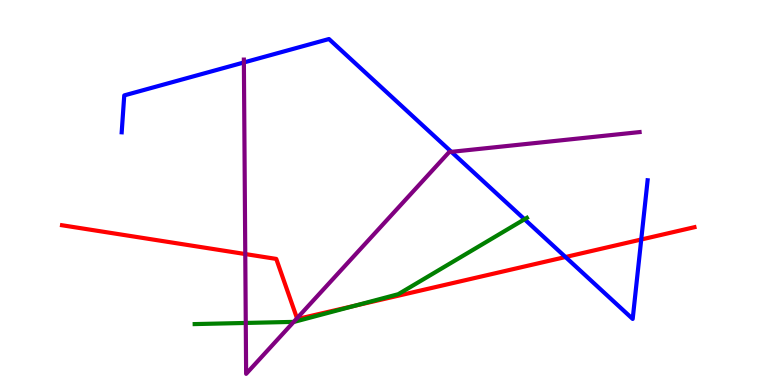[{'lines': ['blue', 'red'], 'intersections': [{'x': 7.3, 'y': 3.32}, {'x': 8.27, 'y': 3.78}]}, {'lines': ['green', 'red'], 'intersections': [{'x': 4.58, 'y': 2.06}]}, {'lines': ['purple', 'red'], 'intersections': [{'x': 3.16, 'y': 3.4}, {'x': 3.83, 'y': 1.73}]}, {'lines': ['blue', 'green'], 'intersections': [{'x': 6.77, 'y': 4.3}]}, {'lines': ['blue', 'purple'], 'intersections': [{'x': 3.15, 'y': 8.38}, {'x': 5.82, 'y': 6.06}]}, {'lines': ['green', 'purple'], 'intersections': [{'x': 3.17, 'y': 1.61}, {'x': 3.79, 'y': 1.64}]}]